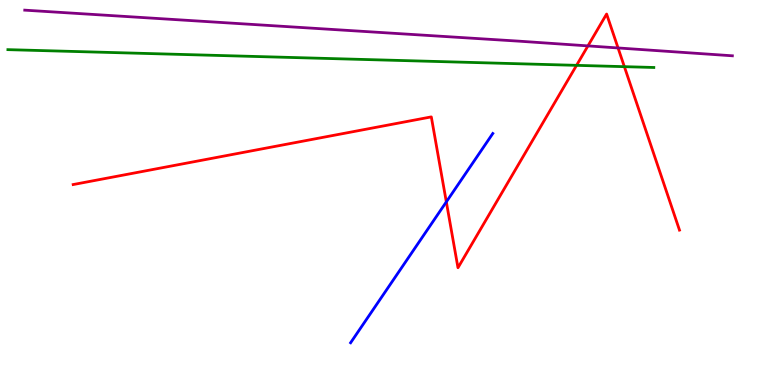[{'lines': ['blue', 'red'], 'intersections': [{'x': 5.76, 'y': 4.76}]}, {'lines': ['green', 'red'], 'intersections': [{'x': 7.44, 'y': 8.3}, {'x': 8.06, 'y': 8.27}]}, {'lines': ['purple', 'red'], 'intersections': [{'x': 7.59, 'y': 8.81}, {'x': 7.97, 'y': 8.75}]}, {'lines': ['blue', 'green'], 'intersections': []}, {'lines': ['blue', 'purple'], 'intersections': []}, {'lines': ['green', 'purple'], 'intersections': []}]